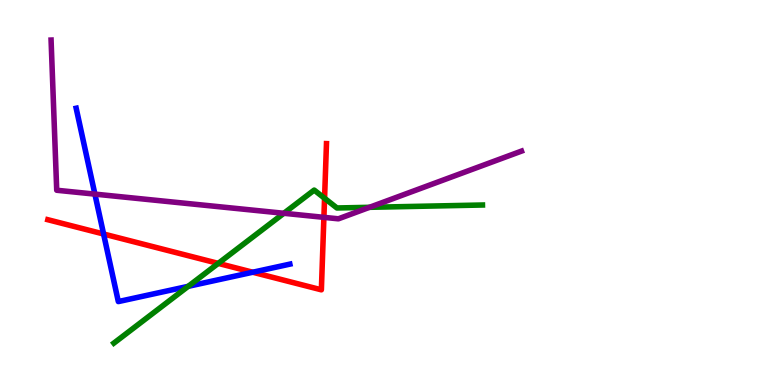[{'lines': ['blue', 'red'], 'intersections': [{'x': 1.34, 'y': 3.92}, {'x': 3.26, 'y': 2.93}]}, {'lines': ['green', 'red'], 'intersections': [{'x': 2.82, 'y': 3.16}, {'x': 4.19, 'y': 4.85}]}, {'lines': ['purple', 'red'], 'intersections': [{'x': 4.18, 'y': 4.35}]}, {'lines': ['blue', 'green'], 'intersections': [{'x': 2.43, 'y': 2.56}]}, {'lines': ['blue', 'purple'], 'intersections': [{'x': 1.22, 'y': 4.96}]}, {'lines': ['green', 'purple'], 'intersections': [{'x': 3.66, 'y': 4.46}, {'x': 4.77, 'y': 4.62}]}]